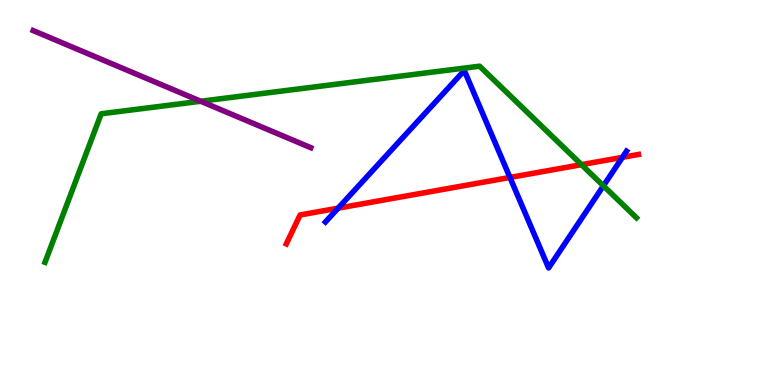[{'lines': ['blue', 'red'], 'intersections': [{'x': 4.36, 'y': 4.59}, {'x': 6.58, 'y': 5.39}, {'x': 8.03, 'y': 5.91}]}, {'lines': ['green', 'red'], 'intersections': [{'x': 7.5, 'y': 5.72}]}, {'lines': ['purple', 'red'], 'intersections': []}, {'lines': ['blue', 'green'], 'intersections': [{'x': 7.79, 'y': 5.17}]}, {'lines': ['blue', 'purple'], 'intersections': []}, {'lines': ['green', 'purple'], 'intersections': [{'x': 2.59, 'y': 7.37}]}]